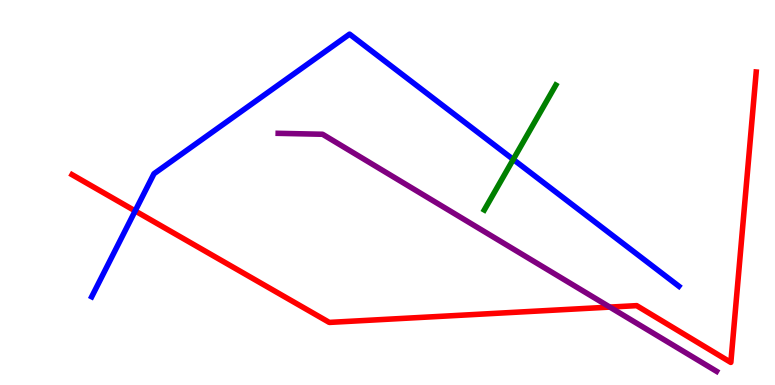[{'lines': ['blue', 'red'], 'intersections': [{'x': 1.74, 'y': 4.52}]}, {'lines': ['green', 'red'], 'intersections': []}, {'lines': ['purple', 'red'], 'intersections': [{'x': 7.87, 'y': 2.02}]}, {'lines': ['blue', 'green'], 'intersections': [{'x': 6.62, 'y': 5.86}]}, {'lines': ['blue', 'purple'], 'intersections': []}, {'lines': ['green', 'purple'], 'intersections': []}]